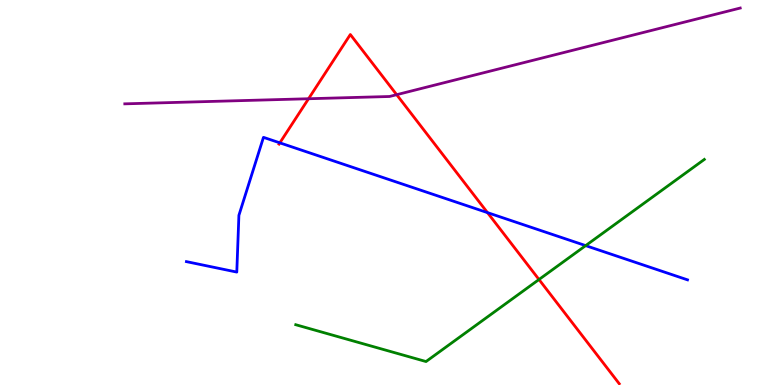[{'lines': ['blue', 'red'], 'intersections': [{'x': 3.61, 'y': 6.29}, {'x': 6.29, 'y': 4.48}]}, {'lines': ['green', 'red'], 'intersections': [{'x': 6.95, 'y': 2.74}]}, {'lines': ['purple', 'red'], 'intersections': [{'x': 3.98, 'y': 7.44}, {'x': 5.12, 'y': 7.54}]}, {'lines': ['blue', 'green'], 'intersections': [{'x': 7.56, 'y': 3.62}]}, {'lines': ['blue', 'purple'], 'intersections': []}, {'lines': ['green', 'purple'], 'intersections': []}]